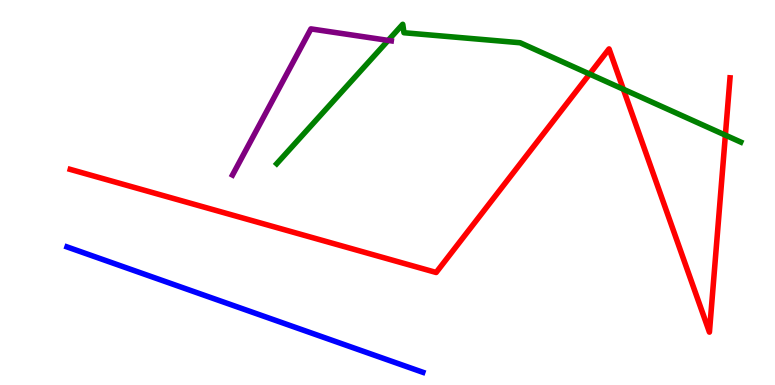[{'lines': ['blue', 'red'], 'intersections': []}, {'lines': ['green', 'red'], 'intersections': [{'x': 7.61, 'y': 8.08}, {'x': 8.04, 'y': 7.68}, {'x': 9.36, 'y': 6.49}]}, {'lines': ['purple', 'red'], 'intersections': []}, {'lines': ['blue', 'green'], 'intersections': []}, {'lines': ['blue', 'purple'], 'intersections': []}, {'lines': ['green', 'purple'], 'intersections': [{'x': 5.01, 'y': 8.95}]}]